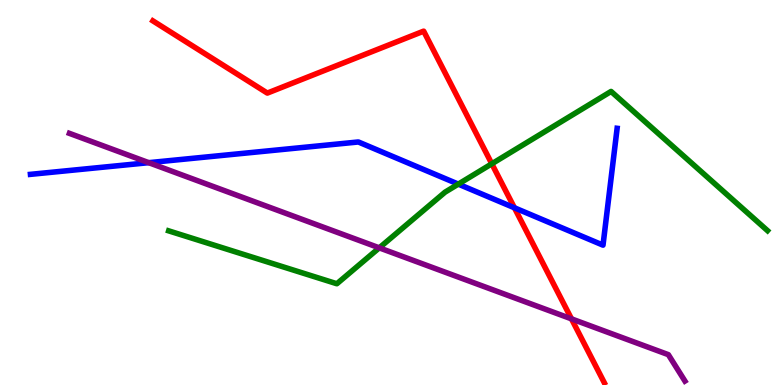[{'lines': ['blue', 'red'], 'intersections': [{'x': 6.64, 'y': 4.6}]}, {'lines': ['green', 'red'], 'intersections': [{'x': 6.35, 'y': 5.75}]}, {'lines': ['purple', 'red'], 'intersections': [{'x': 7.37, 'y': 1.72}]}, {'lines': ['blue', 'green'], 'intersections': [{'x': 5.91, 'y': 5.22}]}, {'lines': ['blue', 'purple'], 'intersections': [{'x': 1.92, 'y': 5.77}]}, {'lines': ['green', 'purple'], 'intersections': [{'x': 4.89, 'y': 3.56}]}]